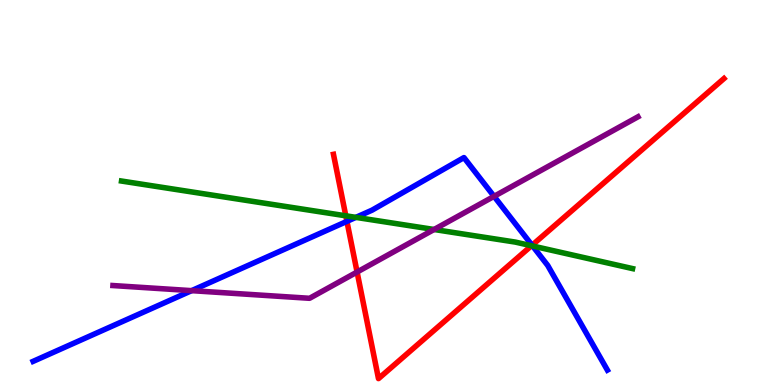[{'lines': ['blue', 'red'], 'intersections': [{'x': 4.48, 'y': 4.25}, {'x': 6.87, 'y': 3.63}]}, {'lines': ['green', 'red'], 'intersections': [{'x': 4.46, 'y': 4.39}, {'x': 6.86, 'y': 3.62}]}, {'lines': ['purple', 'red'], 'intersections': [{'x': 4.61, 'y': 2.93}]}, {'lines': ['blue', 'green'], 'intersections': [{'x': 4.59, 'y': 4.35}, {'x': 6.87, 'y': 3.61}]}, {'lines': ['blue', 'purple'], 'intersections': [{'x': 2.47, 'y': 2.45}, {'x': 6.37, 'y': 4.9}]}, {'lines': ['green', 'purple'], 'intersections': [{'x': 5.6, 'y': 4.04}]}]